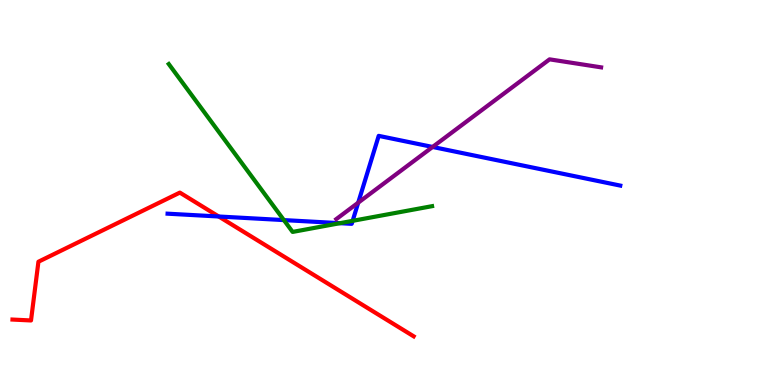[{'lines': ['blue', 'red'], 'intersections': [{'x': 2.82, 'y': 4.38}]}, {'lines': ['green', 'red'], 'intersections': []}, {'lines': ['purple', 'red'], 'intersections': []}, {'lines': ['blue', 'green'], 'intersections': [{'x': 3.66, 'y': 4.28}, {'x': 4.39, 'y': 4.2}, {'x': 4.55, 'y': 4.26}]}, {'lines': ['blue', 'purple'], 'intersections': [{'x': 4.62, 'y': 4.74}, {'x': 5.58, 'y': 6.18}]}, {'lines': ['green', 'purple'], 'intersections': []}]